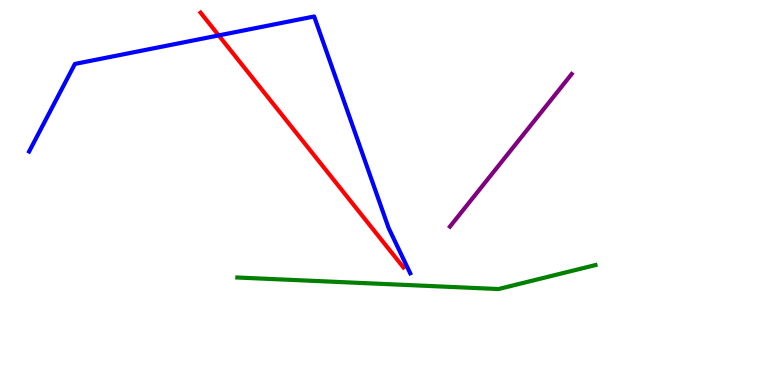[{'lines': ['blue', 'red'], 'intersections': [{'x': 2.82, 'y': 9.08}]}, {'lines': ['green', 'red'], 'intersections': []}, {'lines': ['purple', 'red'], 'intersections': []}, {'lines': ['blue', 'green'], 'intersections': []}, {'lines': ['blue', 'purple'], 'intersections': []}, {'lines': ['green', 'purple'], 'intersections': []}]